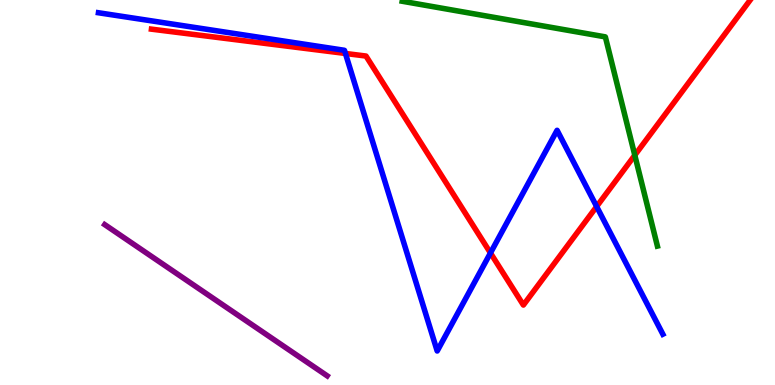[{'lines': ['blue', 'red'], 'intersections': [{'x': 4.46, 'y': 8.61}, {'x': 6.33, 'y': 3.43}, {'x': 7.7, 'y': 4.64}]}, {'lines': ['green', 'red'], 'intersections': [{'x': 8.19, 'y': 5.97}]}, {'lines': ['purple', 'red'], 'intersections': []}, {'lines': ['blue', 'green'], 'intersections': []}, {'lines': ['blue', 'purple'], 'intersections': []}, {'lines': ['green', 'purple'], 'intersections': []}]